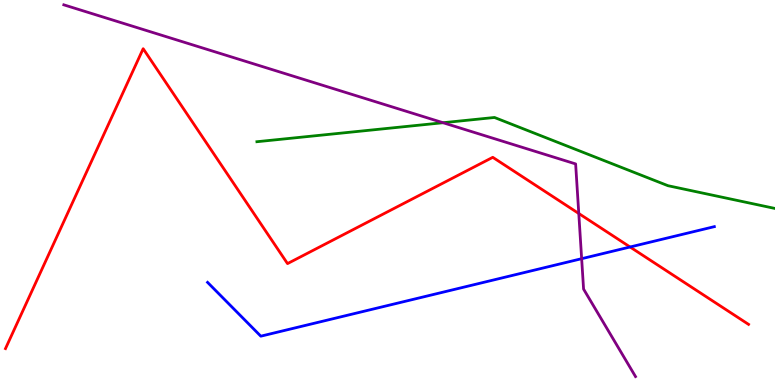[{'lines': ['blue', 'red'], 'intersections': [{'x': 8.13, 'y': 3.58}]}, {'lines': ['green', 'red'], 'intersections': []}, {'lines': ['purple', 'red'], 'intersections': [{'x': 7.47, 'y': 4.45}]}, {'lines': ['blue', 'green'], 'intersections': []}, {'lines': ['blue', 'purple'], 'intersections': [{'x': 7.51, 'y': 3.28}]}, {'lines': ['green', 'purple'], 'intersections': [{'x': 5.72, 'y': 6.81}]}]